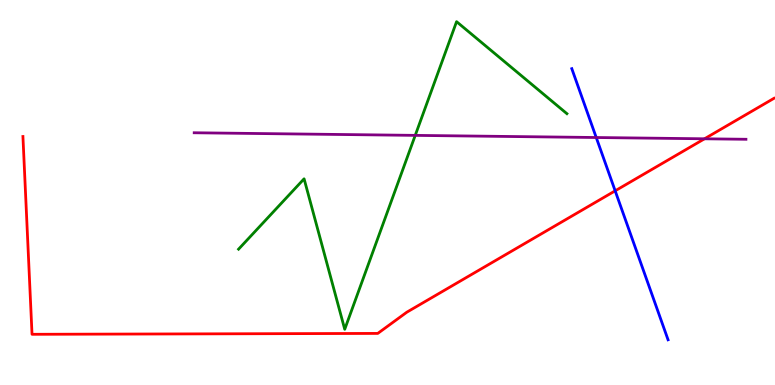[{'lines': ['blue', 'red'], 'intersections': [{'x': 7.94, 'y': 5.04}]}, {'lines': ['green', 'red'], 'intersections': []}, {'lines': ['purple', 'red'], 'intersections': [{'x': 9.09, 'y': 6.4}]}, {'lines': ['blue', 'green'], 'intersections': []}, {'lines': ['blue', 'purple'], 'intersections': [{'x': 7.69, 'y': 6.43}]}, {'lines': ['green', 'purple'], 'intersections': [{'x': 5.36, 'y': 6.48}]}]